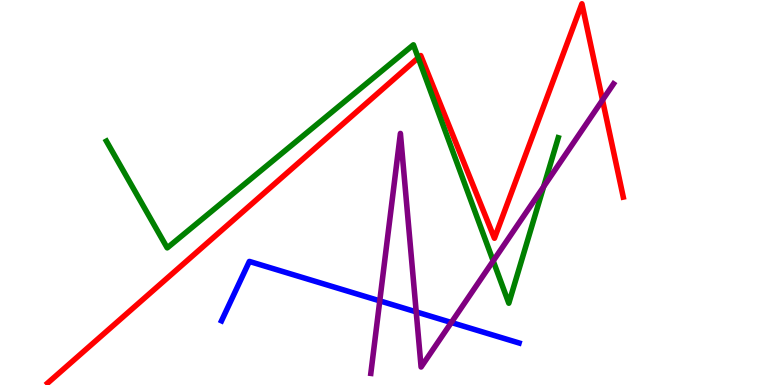[{'lines': ['blue', 'red'], 'intersections': []}, {'lines': ['green', 'red'], 'intersections': [{'x': 5.4, 'y': 8.5}]}, {'lines': ['purple', 'red'], 'intersections': [{'x': 7.77, 'y': 7.4}]}, {'lines': ['blue', 'green'], 'intersections': []}, {'lines': ['blue', 'purple'], 'intersections': [{'x': 4.9, 'y': 2.19}, {'x': 5.37, 'y': 1.9}, {'x': 5.82, 'y': 1.62}]}, {'lines': ['green', 'purple'], 'intersections': [{'x': 6.36, 'y': 3.22}, {'x': 7.01, 'y': 5.15}]}]